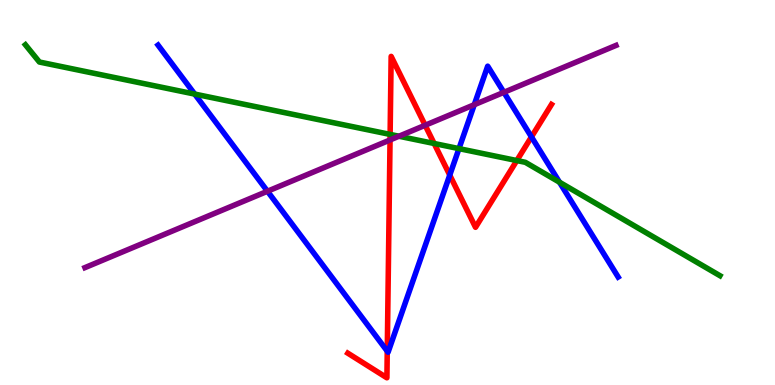[{'lines': ['blue', 'red'], 'intersections': [{'x': 5.0, 'y': 0.878}, {'x': 5.8, 'y': 5.45}, {'x': 6.86, 'y': 6.44}]}, {'lines': ['green', 'red'], 'intersections': [{'x': 5.03, 'y': 6.51}, {'x': 5.6, 'y': 6.27}, {'x': 6.67, 'y': 5.83}]}, {'lines': ['purple', 'red'], 'intersections': [{'x': 5.03, 'y': 6.36}, {'x': 5.49, 'y': 6.75}]}, {'lines': ['blue', 'green'], 'intersections': [{'x': 2.51, 'y': 7.56}, {'x': 5.92, 'y': 6.14}, {'x': 7.22, 'y': 5.27}]}, {'lines': ['blue', 'purple'], 'intersections': [{'x': 3.45, 'y': 5.03}, {'x': 6.12, 'y': 7.28}, {'x': 6.5, 'y': 7.6}]}, {'lines': ['green', 'purple'], 'intersections': [{'x': 5.15, 'y': 6.46}]}]